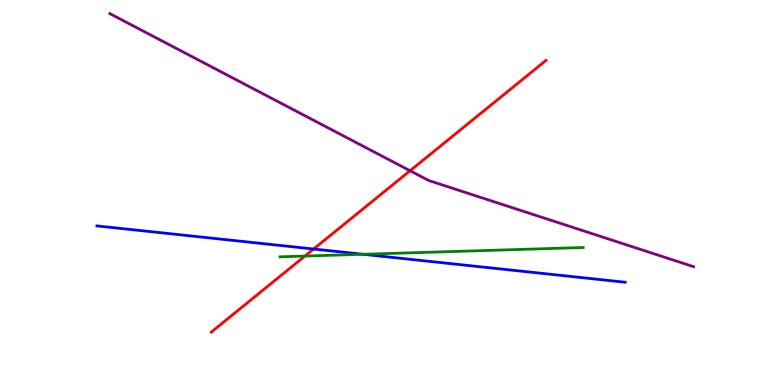[{'lines': ['blue', 'red'], 'intersections': [{'x': 4.05, 'y': 3.53}]}, {'lines': ['green', 'red'], 'intersections': [{'x': 3.93, 'y': 3.35}]}, {'lines': ['purple', 'red'], 'intersections': [{'x': 5.29, 'y': 5.57}]}, {'lines': ['blue', 'green'], 'intersections': [{'x': 4.68, 'y': 3.4}]}, {'lines': ['blue', 'purple'], 'intersections': []}, {'lines': ['green', 'purple'], 'intersections': []}]